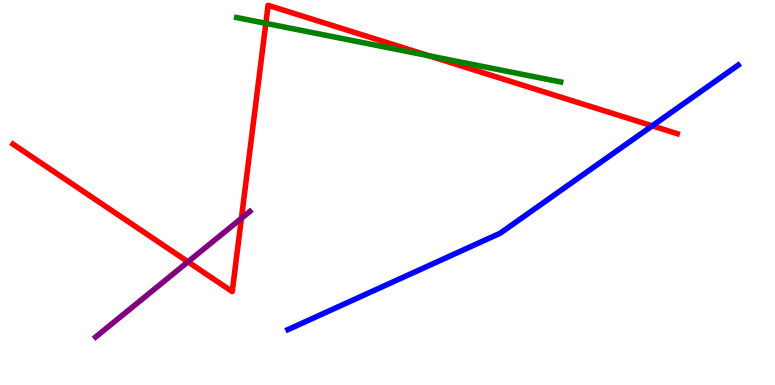[{'lines': ['blue', 'red'], 'intersections': [{'x': 8.42, 'y': 6.73}]}, {'lines': ['green', 'red'], 'intersections': [{'x': 3.43, 'y': 9.39}, {'x': 5.54, 'y': 8.55}]}, {'lines': ['purple', 'red'], 'intersections': [{'x': 2.43, 'y': 3.2}, {'x': 3.12, 'y': 4.33}]}, {'lines': ['blue', 'green'], 'intersections': []}, {'lines': ['blue', 'purple'], 'intersections': []}, {'lines': ['green', 'purple'], 'intersections': []}]